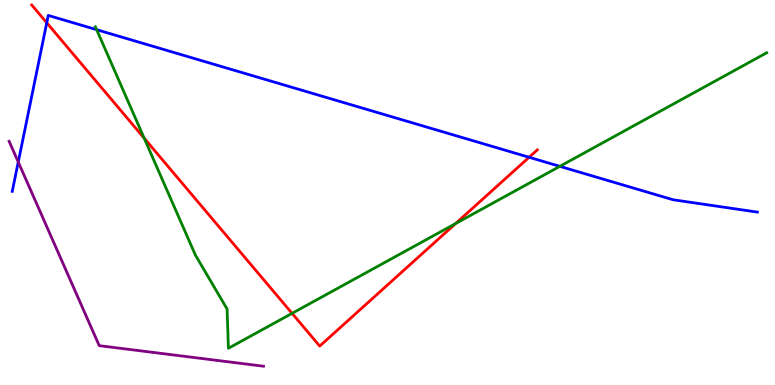[{'lines': ['blue', 'red'], 'intersections': [{'x': 0.603, 'y': 9.41}, {'x': 6.83, 'y': 5.91}]}, {'lines': ['green', 'red'], 'intersections': [{'x': 1.86, 'y': 6.41}, {'x': 3.77, 'y': 1.86}, {'x': 5.88, 'y': 4.19}]}, {'lines': ['purple', 'red'], 'intersections': []}, {'lines': ['blue', 'green'], 'intersections': [{'x': 1.25, 'y': 9.23}, {'x': 7.22, 'y': 5.68}]}, {'lines': ['blue', 'purple'], 'intersections': [{'x': 0.236, 'y': 5.79}]}, {'lines': ['green', 'purple'], 'intersections': []}]